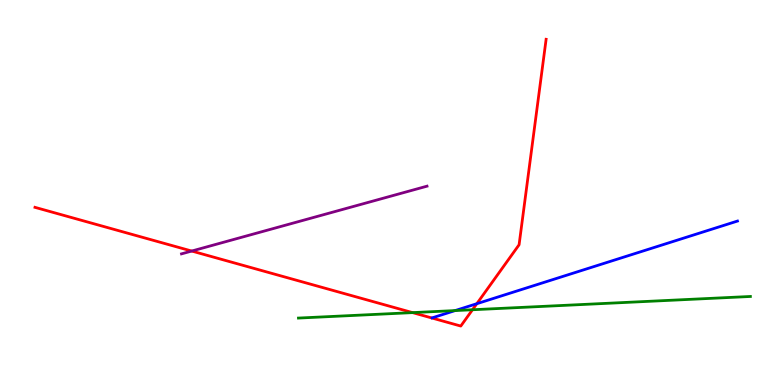[{'lines': ['blue', 'red'], 'intersections': [{'x': 6.15, 'y': 2.11}]}, {'lines': ['green', 'red'], 'intersections': [{'x': 5.32, 'y': 1.88}, {'x': 6.1, 'y': 1.95}]}, {'lines': ['purple', 'red'], 'intersections': [{'x': 2.47, 'y': 3.48}]}, {'lines': ['blue', 'green'], 'intersections': [{'x': 5.87, 'y': 1.93}]}, {'lines': ['blue', 'purple'], 'intersections': []}, {'lines': ['green', 'purple'], 'intersections': []}]